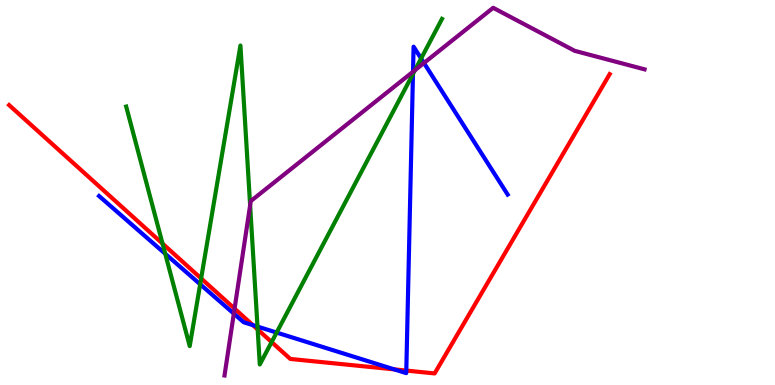[{'lines': ['blue', 'red'], 'intersections': [{'x': 3.26, 'y': 1.55}, {'x': 5.09, 'y': 0.406}, {'x': 5.24, 'y': 0.375}]}, {'lines': ['green', 'red'], 'intersections': [{'x': 2.1, 'y': 3.67}, {'x': 2.6, 'y': 2.77}, {'x': 3.32, 'y': 1.44}, {'x': 3.5, 'y': 1.12}]}, {'lines': ['purple', 'red'], 'intersections': [{'x': 3.03, 'y': 1.98}]}, {'lines': ['blue', 'green'], 'intersections': [{'x': 2.13, 'y': 3.41}, {'x': 2.58, 'y': 2.62}, {'x': 3.32, 'y': 1.52}, {'x': 3.57, 'y': 1.36}, {'x': 5.33, 'y': 8.08}, {'x': 5.43, 'y': 8.48}]}, {'lines': ['blue', 'purple'], 'intersections': [{'x': 3.02, 'y': 1.85}, {'x': 5.33, 'y': 8.14}, {'x': 5.47, 'y': 8.36}]}, {'lines': ['green', 'purple'], 'intersections': [{'x': 3.23, 'y': 4.67}, {'x': 5.35, 'y': 8.18}]}]